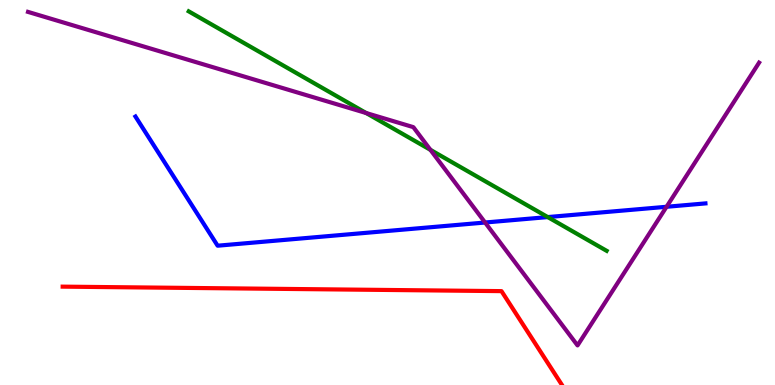[{'lines': ['blue', 'red'], 'intersections': []}, {'lines': ['green', 'red'], 'intersections': []}, {'lines': ['purple', 'red'], 'intersections': []}, {'lines': ['blue', 'green'], 'intersections': [{'x': 7.07, 'y': 4.36}]}, {'lines': ['blue', 'purple'], 'intersections': [{'x': 6.26, 'y': 4.22}, {'x': 8.6, 'y': 4.63}]}, {'lines': ['green', 'purple'], 'intersections': [{'x': 4.72, 'y': 7.06}, {'x': 5.55, 'y': 6.11}]}]